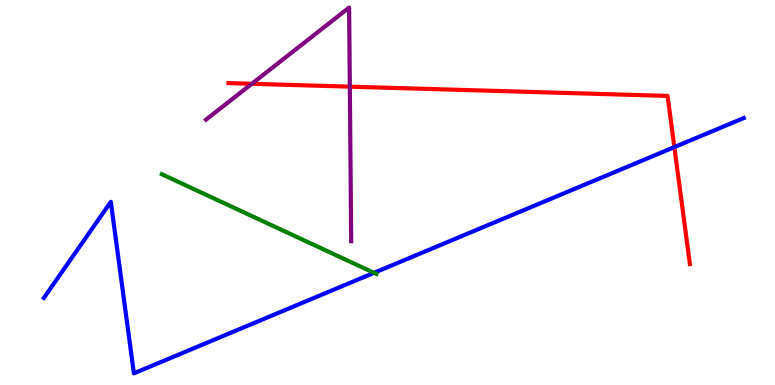[{'lines': ['blue', 'red'], 'intersections': [{'x': 8.7, 'y': 6.18}]}, {'lines': ['green', 'red'], 'intersections': []}, {'lines': ['purple', 'red'], 'intersections': [{'x': 3.25, 'y': 7.82}, {'x': 4.51, 'y': 7.75}]}, {'lines': ['blue', 'green'], 'intersections': [{'x': 4.83, 'y': 2.91}]}, {'lines': ['blue', 'purple'], 'intersections': []}, {'lines': ['green', 'purple'], 'intersections': []}]